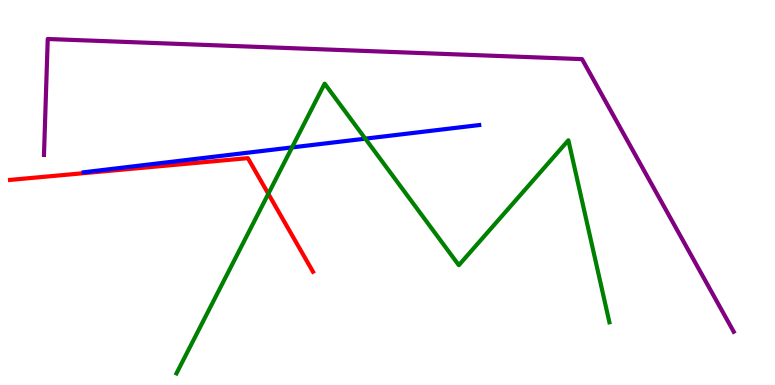[{'lines': ['blue', 'red'], 'intersections': []}, {'lines': ['green', 'red'], 'intersections': [{'x': 3.46, 'y': 4.97}]}, {'lines': ['purple', 'red'], 'intersections': []}, {'lines': ['blue', 'green'], 'intersections': [{'x': 3.77, 'y': 6.17}, {'x': 4.71, 'y': 6.4}]}, {'lines': ['blue', 'purple'], 'intersections': []}, {'lines': ['green', 'purple'], 'intersections': []}]